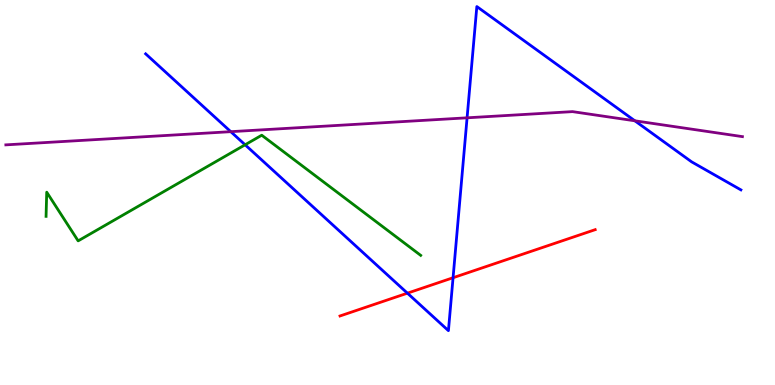[{'lines': ['blue', 'red'], 'intersections': [{'x': 5.26, 'y': 2.39}, {'x': 5.85, 'y': 2.79}]}, {'lines': ['green', 'red'], 'intersections': []}, {'lines': ['purple', 'red'], 'intersections': []}, {'lines': ['blue', 'green'], 'intersections': [{'x': 3.16, 'y': 6.24}]}, {'lines': ['blue', 'purple'], 'intersections': [{'x': 2.98, 'y': 6.58}, {'x': 6.03, 'y': 6.94}, {'x': 8.19, 'y': 6.86}]}, {'lines': ['green', 'purple'], 'intersections': []}]